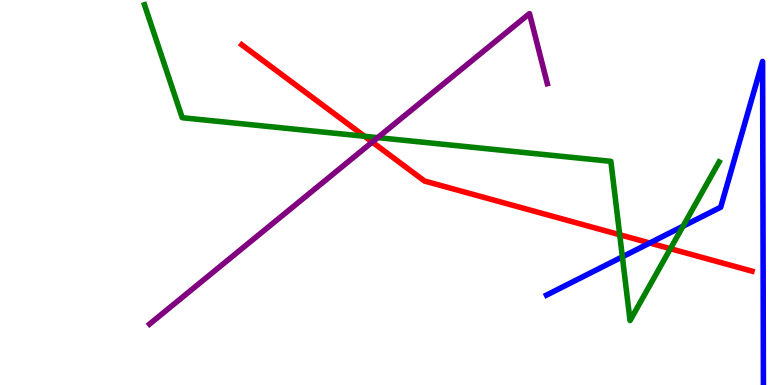[{'lines': ['blue', 'red'], 'intersections': [{'x': 8.38, 'y': 3.69}]}, {'lines': ['green', 'red'], 'intersections': [{'x': 4.7, 'y': 6.46}, {'x': 8.0, 'y': 3.9}, {'x': 8.65, 'y': 3.54}]}, {'lines': ['purple', 'red'], 'intersections': [{'x': 4.8, 'y': 6.31}]}, {'lines': ['blue', 'green'], 'intersections': [{'x': 8.03, 'y': 3.33}, {'x': 8.81, 'y': 4.12}]}, {'lines': ['blue', 'purple'], 'intersections': []}, {'lines': ['green', 'purple'], 'intersections': [{'x': 4.87, 'y': 6.43}]}]